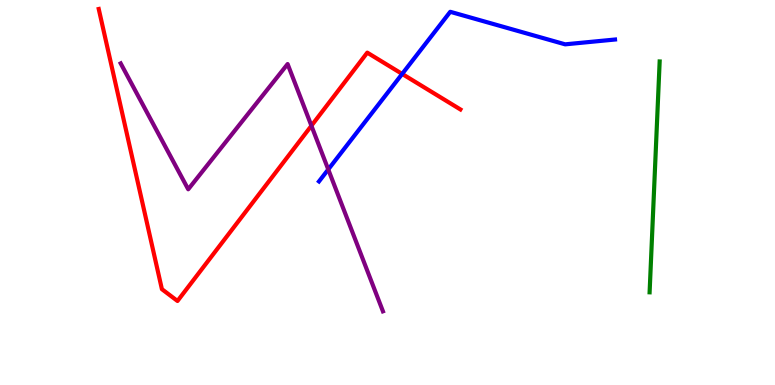[{'lines': ['blue', 'red'], 'intersections': [{'x': 5.19, 'y': 8.08}]}, {'lines': ['green', 'red'], 'intersections': []}, {'lines': ['purple', 'red'], 'intersections': [{'x': 4.02, 'y': 6.73}]}, {'lines': ['blue', 'green'], 'intersections': []}, {'lines': ['blue', 'purple'], 'intersections': [{'x': 4.24, 'y': 5.6}]}, {'lines': ['green', 'purple'], 'intersections': []}]